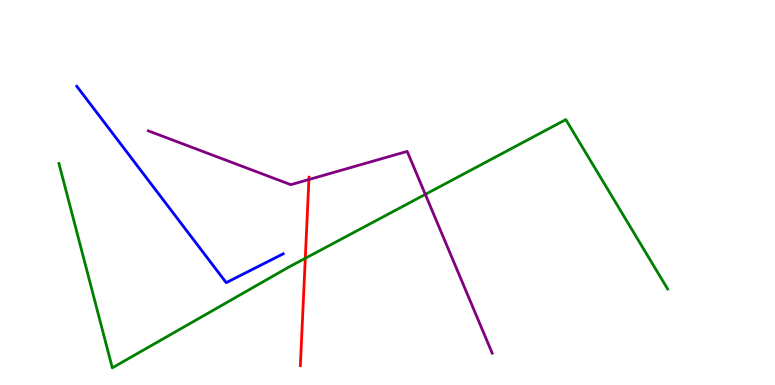[{'lines': ['blue', 'red'], 'intersections': []}, {'lines': ['green', 'red'], 'intersections': [{'x': 3.94, 'y': 3.29}]}, {'lines': ['purple', 'red'], 'intersections': [{'x': 3.99, 'y': 5.34}]}, {'lines': ['blue', 'green'], 'intersections': []}, {'lines': ['blue', 'purple'], 'intersections': []}, {'lines': ['green', 'purple'], 'intersections': [{'x': 5.49, 'y': 4.95}]}]